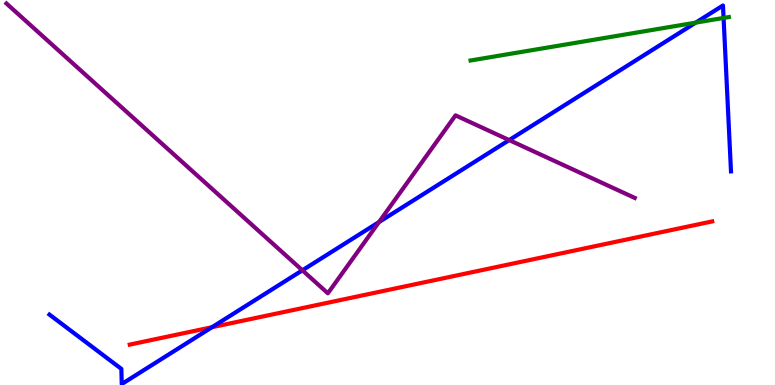[{'lines': ['blue', 'red'], 'intersections': [{'x': 2.74, 'y': 1.5}]}, {'lines': ['green', 'red'], 'intersections': []}, {'lines': ['purple', 'red'], 'intersections': []}, {'lines': ['blue', 'green'], 'intersections': [{'x': 8.98, 'y': 9.41}, {'x': 9.34, 'y': 9.53}]}, {'lines': ['blue', 'purple'], 'intersections': [{'x': 3.9, 'y': 2.98}, {'x': 4.89, 'y': 4.23}, {'x': 6.57, 'y': 6.36}]}, {'lines': ['green', 'purple'], 'intersections': []}]